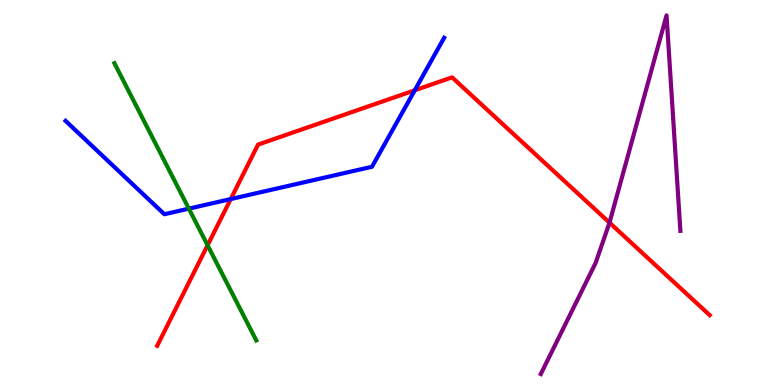[{'lines': ['blue', 'red'], 'intersections': [{'x': 2.98, 'y': 4.83}, {'x': 5.35, 'y': 7.65}]}, {'lines': ['green', 'red'], 'intersections': [{'x': 2.68, 'y': 3.63}]}, {'lines': ['purple', 'red'], 'intersections': [{'x': 7.86, 'y': 4.22}]}, {'lines': ['blue', 'green'], 'intersections': [{'x': 2.44, 'y': 4.58}]}, {'lines': ['blue', 'purple'], 'intersections': []}, {'lines': ['green', 'purple'], 'intersections': []}]